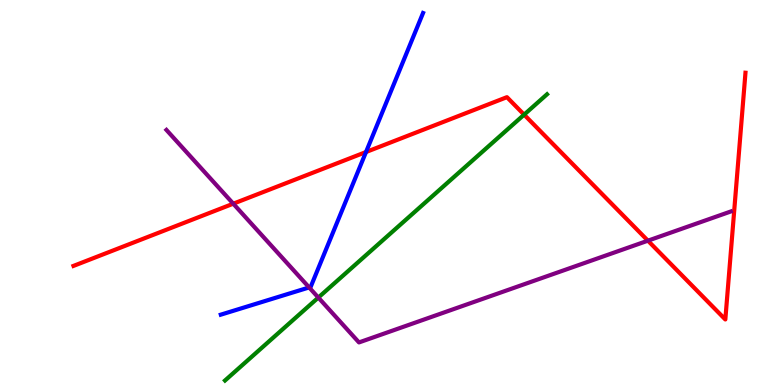[{'lines': ['blue', 'red'], 'intersections': [{'x': 4.72, 'y': 6.05}]}, {'lines': ['green', 'red'], 'intersections': [{'x': 6.76, 'y': 7.02}]}, {'lines': ['purple', 'red'], 'intersections': [{'x': 3.01, 'y': 4.71}, {'x': 8.36, 'y': 3.75}]}, {'lines': ['blue', 'green'], 'intersections': []}, {'lines': ['blue', 'purple'], 'intersections': [{'x': 3.99, 'y': 2.53}]}, {'lines': ['green', 'purple'], 'intersections': [{'x': 4.11, 'y': 2.27}]}]